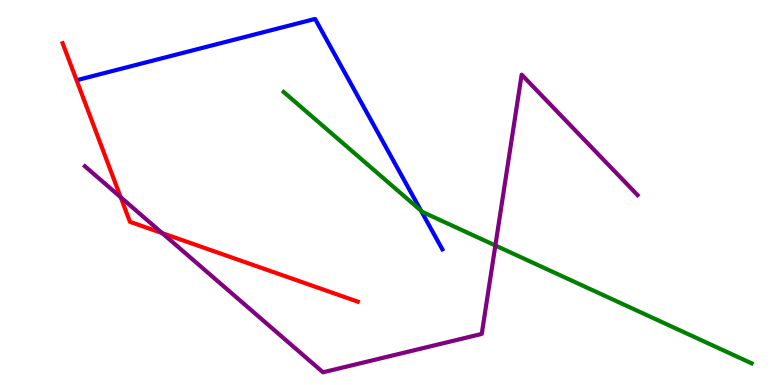[{'lines': ['blue', 'red'], 'intersections': []}, {'lines': ['green', 'red'], 'intersections': []}, {'lines': ['purple', 'red'], 'intersections': [{'x': 1.56, 'y': 4.88}, {'x': 2.09, 'y': 3.95}]}, {'lines': ['blue', 'green'], 'intersections': [{'x': 5.43, 'y': 4.53}]}, {'lines': ['blue', 'purple'], 'intersections': []}, {'lines': ['green', 'purple'], 'intersections': [{'x': 6.39, 'y': 3.62}]}]